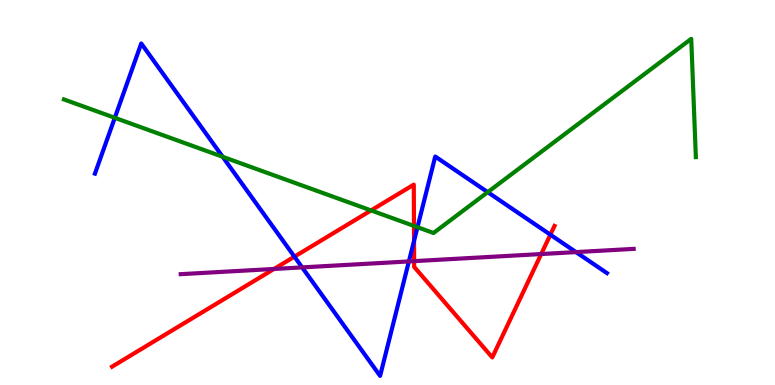[{'lines': ['blue', 'red'], 'intersections': [{'x': 3.8, 'y': 3.33}, {'x': 5.34, 'y': 3.74}, {'x': 7.1, 'y': 3.9}]}, {'lines': ['green', 'red'], 'intersections': [{'x': 4.79, 'y': 4.53}, {'x': 5.34, 'y': 4.13}]}, {'lines': ['purple', 'red'], 'intersections': [{'x': 3.54, 'y': 3.01}, {'x': 5.34, 'y': 3.22}, {'x': 6.98, 'y': 3.4}]}, {'lines': ['blue', 'green'], 'intersections': [{'x': 1.48, 'y': 6.94}, {'x': 2.87, 'y': 5.93}, {'x': 5.39, 'y': 4.1}, {'x': 6.29, 'y': 5.01}]}, {'lines': ['blue', 'purple'], 'intersections': [{'x': 3.9, 'y': 3.05}, {'x': 5.28, 'y': 3.21}, {'x': 7.43, 'y': 3.45}]}, {'lines': ['green', 'purple'], 'intersections': []}]